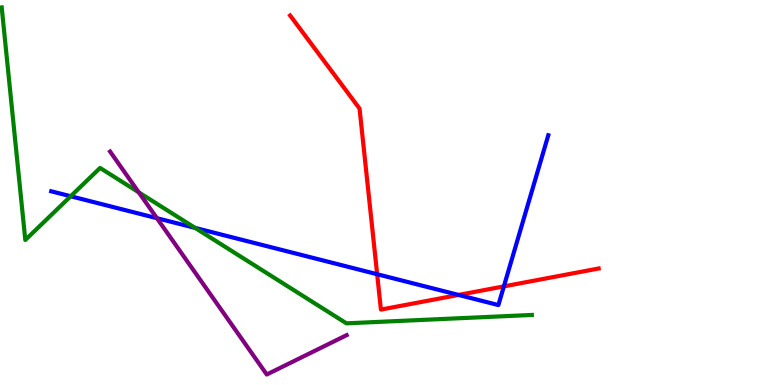[{'lines': ['blue', 'red'], 'intersections': [{'x': 4.87, 'y': 2.88}, {'x': 5.92, 'y': 2.34}, {'x': 6.5, 'y': 2.56}]}, {'lines': ['green', 'red'], 'intersections': []}, {'lines': ['purple', 'red'], 'intersections': []}, {'lines': ['blue', 'green'], 'intersections': [{'x': 0.912, 'y': 4.9}, {'x': 2.52, 'y': 4.08}]}, {'lines': ['blue', 'purple'], 'intersections': [{'x': 2.02, 'y': 4.33}]}, {'lines': ['green', 'purple'], 'intersections': [{'x': 1.79, 'y': 5.0}]}]